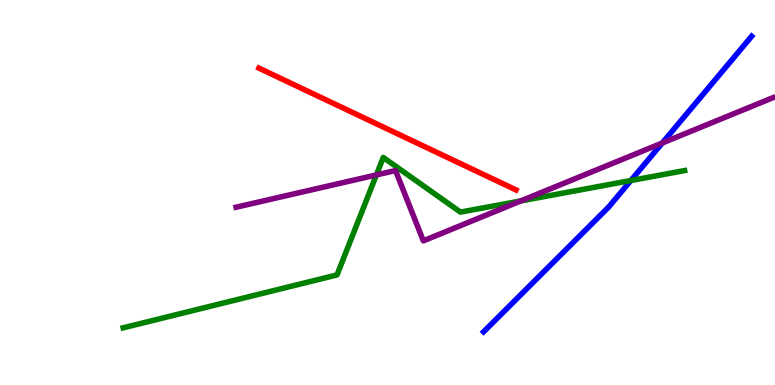[{'lines': ['blue', 'red'], 'intersections': []}, {'lines': ['green', 'red'], 'intersections': []}, {'lines': ['purple', 'red'], 'intersections': []}, {'lines': ['blue', 'green'], 'intersections': [{'x': 8.14, 'y': 5.31}]}, {'lines': ['blue', 'purple'], 'intersections': [{'x': 8.55, 'y': 6.29}]}, {'lines': ['green', 'purple'], 'intersections': [{'x': 4.86, 'y': 5.46}, {'x': 6.72, 'y': 4.78}]}]